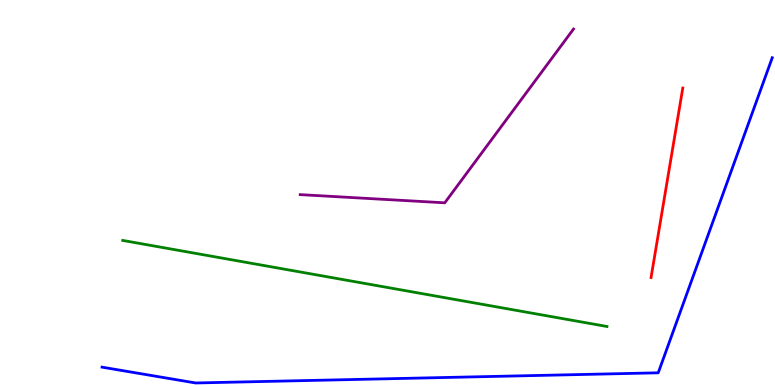[{'lines': ['blue', 'red'], 'intersections': []}, {'lines': ['green', 'red'], 'intersections': []}, {'lines': ['purple', 'red'], 'intersections': []}, {'lines': ['blue', 'green'], 'intersections': []}, {'lines': ['blue', 'purple'], 'intersections': []}, {'lines': ['green', 'purple'], 'intersections': []}]